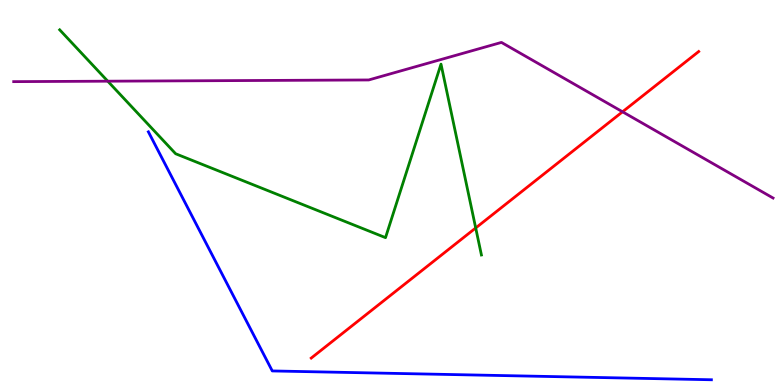[{'lines': ['blue', 'red'], 'intersections': []}, {'lines': ['green', 'red'], 'intersections': [{'x': 6.14, 'y': 4.08}]}, {'lines': ['purple', 'red'], 'intersections': [{'x': 8.03, 'y': 7.1}]}, {'lines': ['blue', 'green'], 'intersections': []}, {'lines': ['blue', 'purple'], 'intersections': []}, {'lines': ['green', 'purple'], 'intersections': [{'x': 1.39, 'y': 7.89}]}]